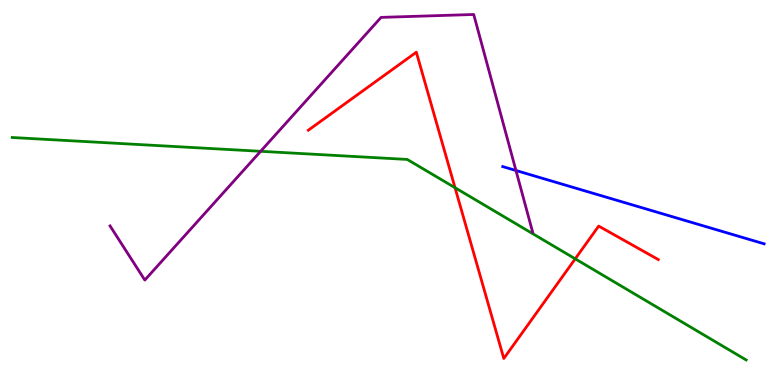[{'lines': ['blue', 'red'], 'intersections': []}, {'lines': ['green', 'red'], 'intersections': [{'x': 5.87, 'y': 5.12}, {'x': 7.42, 'y': 3.28}]}, {'lines': ['purple', 'red'], 'intersections': []}, {'lines': ['blue', 'green'], 'intersections': []}, {'lines': ['blue', 'purple'], 'intersections': [{'x': 6.66, 'y': 5.57}]}, {'lines': ['green', 'purple'], 'intersections': [{'x': 3.36, 'y': 6.07}]}]